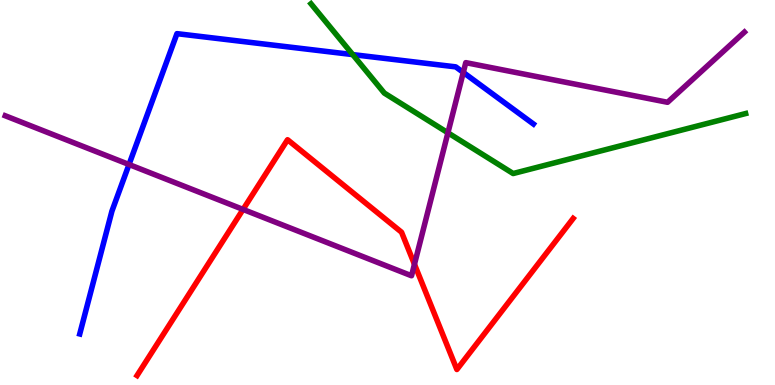[{'lines': ['blue', 'red'], 'intersections': []}, {'lines': ['green', 'red'], 'intersections': []}, {'lines': ['purple', 'red'], 'intersections': [{'x': 3.14, 'y': 4.56}, {'x': 5.35, 'y': 3.14}]}, {'lines': ['blue', 'green'], 'intersections': [{'x': 4.55, 'y': 8.58}]}, {'lines': ['blue', 'purple'], 'intersections': [{'x': 1.66, 'y': 5.73}, {'x': 5.98, 'y': 8.12}]}, {'lines': ['green', 'purple'], 'intersections': [{'x': 5.78, 'y': 6.55}]}]